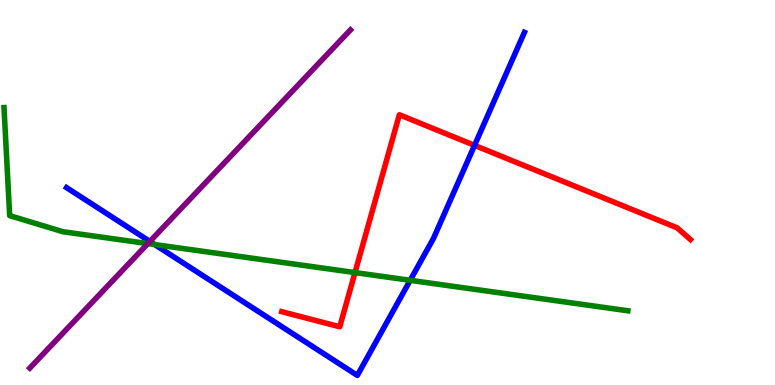[{'lines': ['blue', 'red'], 'intersections': [{'x': 6.12, 'y': 6.22}]}, {'lines': ['green', 'red'], 'intersections': [{'x': 4.58, 'y': 2.92}]}, {'lines': ['purple', 'red'], 'intersections': []}, {'lines': ['blue', 'green'], 'intersections': [{'x': 2.0, 'y': 3.65}, {'x': 5.29, 'y': 2.72}]}, {'lines': ['blue', 'purple'], 'intersections': [{'x': 1.93, 'y': 3.73}]}, {'lines': ['green', 'purple'], 'intersections': [{'x': 1.91, 'y': 3.67}]}]